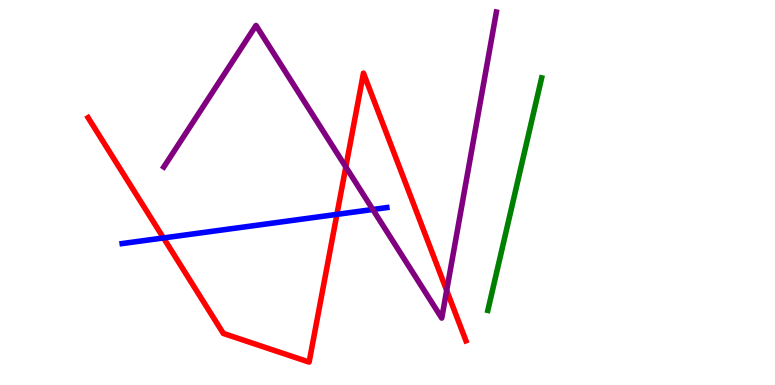[{'lines': ['blue', 'red'], 'intersections': [{'x': 2.11, 'y': 3.82}, {'x': 4.35, 'y': 4.43}]}, {'lines': ['green', 'red'], 'intersections': []}, {'lines': ['purple', 'red'], 'intersections': [{'x': 4.46, 'y': 5.66}, {'x': 5.76, 'y': 2.46}]}, {'lines': ['blue', 'green'], 'intersections': []}, {'lines': ['blue', 'purple'], 'intersections': [{'x': 4.81, 'y': 4.56}]}, {'lines': ['green', 'purple'], 'intersections': []}]